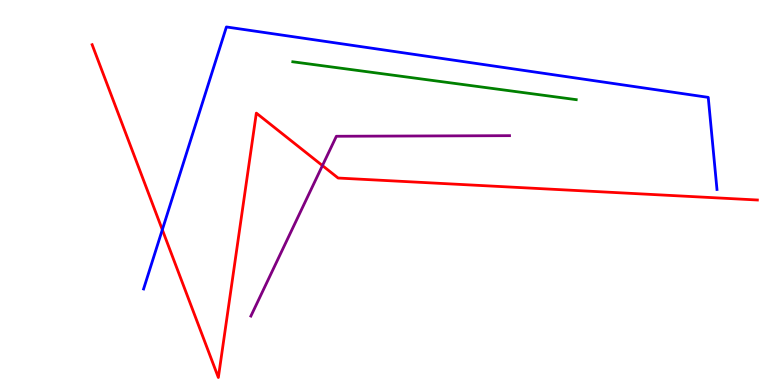[{'lines': ['blue', 'red'], 'intersections': [{'x': 2.09, 'y': 4.03}]}, {'lines': ['green', 'red'], 'intersections': []}, {'lines': ['purple', 'red'], 'intersections': [{'x': 4.16, 'y': 5.7}]}, {'lines': ['blue', 'green'], 'intersections': []}, {'lines': ['blue', 'purple'], 'intersections': []}, {'lines': ['green', 'purple'], 'intersections': []}]